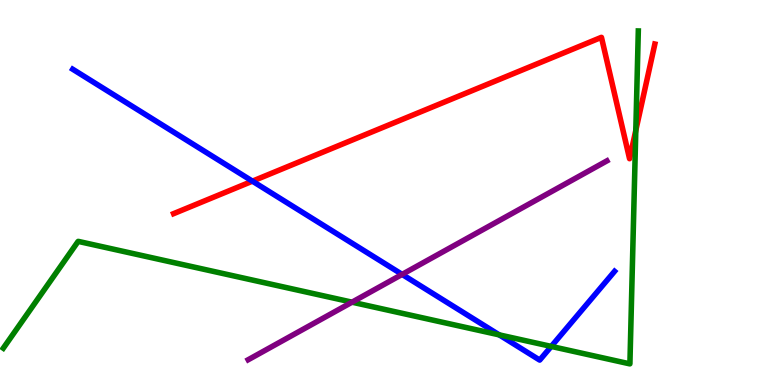[{'lines': ['blue', 'red'], 'intersections': [{'x': 3.26, 'y': 5.29}]}, {'lines': ['green', 'red'], 'intersections': [{'x': 8.2, 'y': 6.61}]}, {'lines': ['purple', 'red'], 'intersections': []}, {'lines': ['blue', 'green'], 'intersections': [{'x': 6.44, 'y': 1.3}, {'x': 7.11, 'y': 1.0}]}, {'lines': ['blue', 'purple'], 'intersections': [{'x': 5.19, 'y': 2.87}]}, {'lines': ['green', 'purple'], 'intersections': [{'x': 4.54, 'y': 2.15}]}]